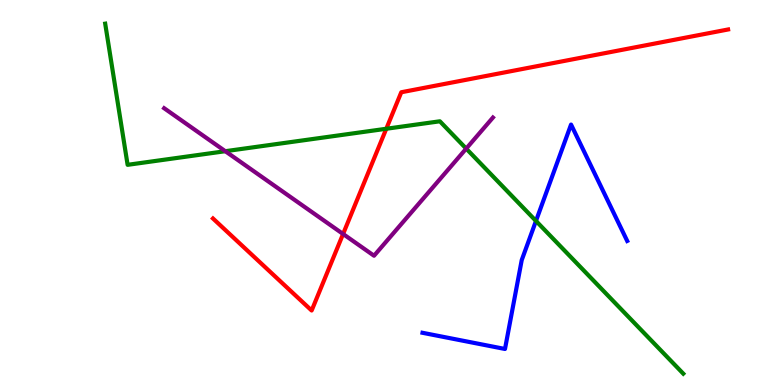[{'lines': ['blue', 'red'], 'intersections': []}, {'lines': ['green', 'red'], 'intersections': [{'x': 4.98, 'y': 6.66}]}, {'lines': ['purple', 'red'], 'intersections': [{'x': 4.43, 'y': 3.92}]}, {'lines': ['blue', 'green'], 'intersections': [{'x': 6.92, 'y': 4.26}]}, {'lines': ['blue', 'purple'], 'intersections': []}, {'lines': ['green', 'purple'], 'intersections': [{'x': 2.91, 'y': 6.07}, {'x': 6.02, 'y': 6.14}]}]